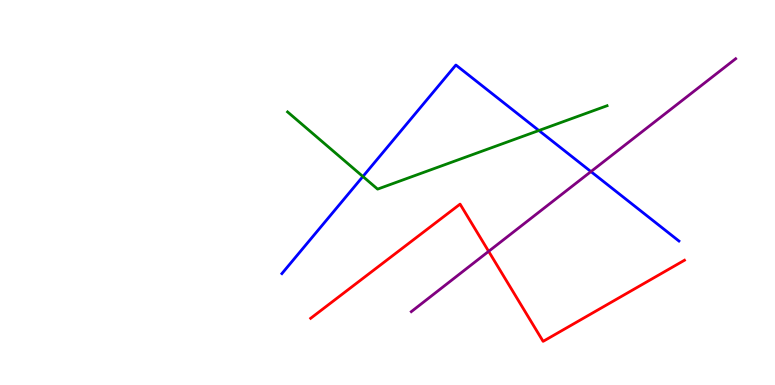[{'lines': ['blue', 'red'], 'intersections': []}, {'lines': ['green', 'red'], 'intersections': []}, {'lines': ['purple', 'red'], 'intersections': [{'x': 6.31, 'y': 3.47}]}, {'lines': ['blue', 'green'], 'intersections': [{'x': 4.68, 'y': 5.42}, {'x': 6.95, 'y': 6.61}]}, {'lines': ['blue', 'purple'], 'intersections': [{'x': 7.63, 'y': 5.54}]}, {'lines': ['green', 'purple'], 'intersections': []}]